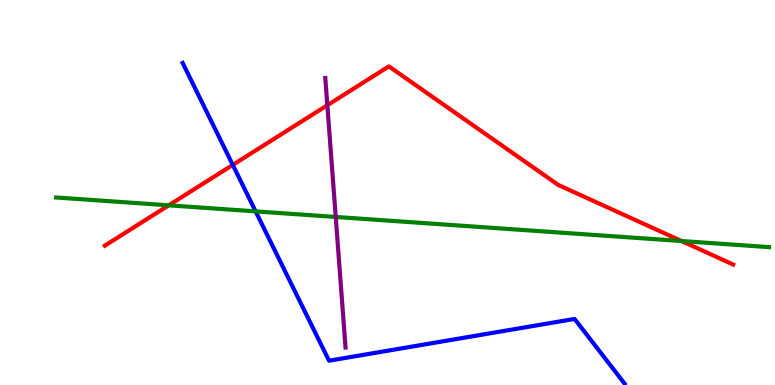[{'lines': ['blue', 'red'], 'intersections': [{'x': 3.0, 'y': 5.72}]}, {'lines': ['green', 'red'], 'intersections': [{'x': 2.18, 'y': 4.67}, {'x': 8.79, 'y': 3.74}]}, {'lines': ['purple', 'red'], 'intersections': [{'x': 4.22, 'y': 7.27}]}, {'lines': ['blue', 'green'], 'intersections': [{'x': 3.3, 'y': 4.51}]}, {'lines': ['blue', 'purple'], 'intersections': []}, {'lines': ['green', 'purple'], 'intersections': [{'x': 4.33, 'y': 4.36}]}]